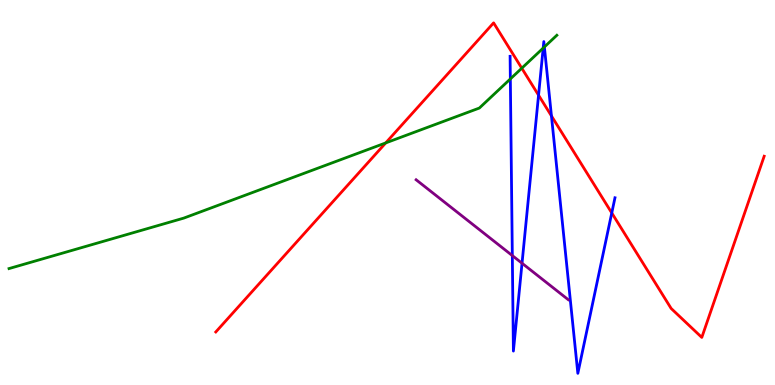[{'lines': ['blue', 'red'], 'intersections': [{'x': 6.95, 'y': 7.53}, {'x': 7.12, 'y': 6.99}, {'x': 7.89, 'y': 4.47}]}, {'lines': ['green', 'red'], 'intersections': [{'x': 4.98, 'y': 6.29}, {'x': 6.73, 'y': 8.23}]}, {'lines': ['purple', 'red'], 'intersections': []}, {'lines': ['blue', 'green'], 'intersections': [{'x': 6.59, 'y': 7.95}, {'x': 7.01, 'y': 8.75}, {'x': 7.02, 'y': 8.78}]}, {'lines': ['blue', 'purple'], 'intersections': [{'x': 6.61, 'y': 3.36}, {'x': 6.74, 'y': 3.16}]}, {'lines': ['green', 'purple'], 'intersections': []}]